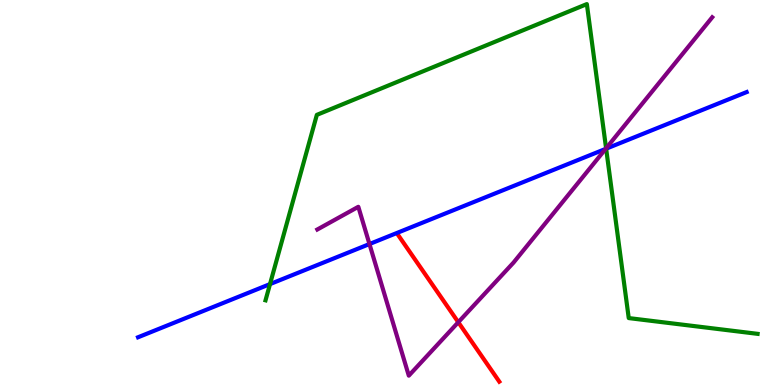[{'lines': ['blue', 'red'], 'intersections': []}, {'lines': ['green', 'red'], 'intersections': []}, {'lines': ['purple', 'red'], 'intersections': [{'x': 5.91, 'y': 1.63}]}, {'lines': ['blue', 'green'], 'intersections': [{'x': 3.48, 'y': 2.62}, {'x': 7.82, 'y': 6.14}]}, {'lines': ['blue', 'purple'], 'intersections': [{'x': 4.77, 'y': 3.66}, {'x': 7.81, 'y': 6.13}]}, {'lines': ['green', 'purple'], 'intersections': [{'x': 7.82, 'y': 6.15}]}]